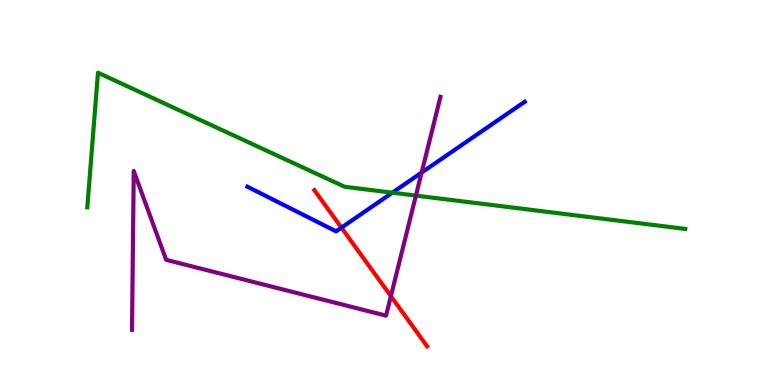[{'lines': ['blue', 'red'], 'intersections': [{'x': 4.41, 'y': 4.09}]}, {'lines': ['green', 'red'], 'intersections': []}, {'lines': ['purple', 'red'], 'intersections': [{'x': 5.04, 'y': 2.31}]}, {'lines': ['blue', 'green'], 'intersections': [{'x': 5.06, 'y': 5.0}]}, {'lines': ['blue', 'purple'], 'intersections': [{'x': 5.44, 'y': 5.52}]}, {'lines': ['green', 'purple'], 'intersections': [{'x': 5.37, 'y': 4.92}]}]